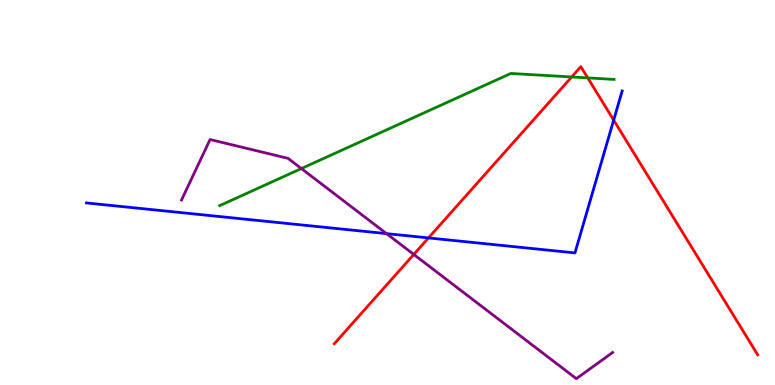[{'lines': ['blue', 'red'], 'intersections': [{'x': 5.53, 'y': 3.82}, {'x': 7.92, 'y': 6.88}]}, {'lines': ['green', 'red'], 'intersections': [{'x': 7.38, 'y': 8.0}, {'x': 7.58, 'y': 7.98}]}, {'lines': ['purple', 'red'], 'intersections': [{'x': 5.34, 'y': 3.39}]}, {'lines': ['blue', 'green'], 'intersections': []}, {'lines': ['blue', 'purple'], 'intersections': [{'x': 4.99, 'y': 3.93}]}, {'lines': ['green', 'purple'], 'intersections': [{'x': 3.89, 'y': 5.62}]}]